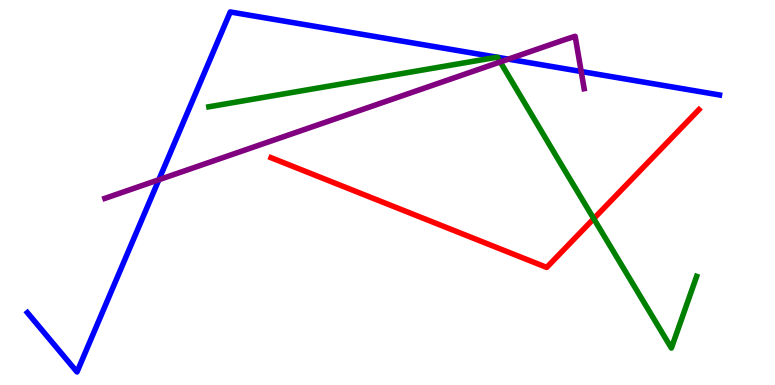[{'lines': ['blue', 'red'], 'intersections': []}, {'lines': ['green', 'red'], 'intersections': [{'x': 7.66, 'y': 4.32}]}, {'lines': ['purple', 'red'], 'intersections': []}, {'lines': ['blue', 'green'], 'intersections': [{'x': 6.41, 'y': 8.51}, {'x': 6.42, 'y': 8.51}]}, {'lines': ['blue', 'purple'], 'intersections': [{'x': 2.05, 'y': 5.33}, {'x': 6.56, 'y': 8.46}, {'x': 7.5, 'y': 8.14}]}, {'lines': ['green', 'purple'], 'intersections': [{'x': 6.45, 'y': 8.39}]}]